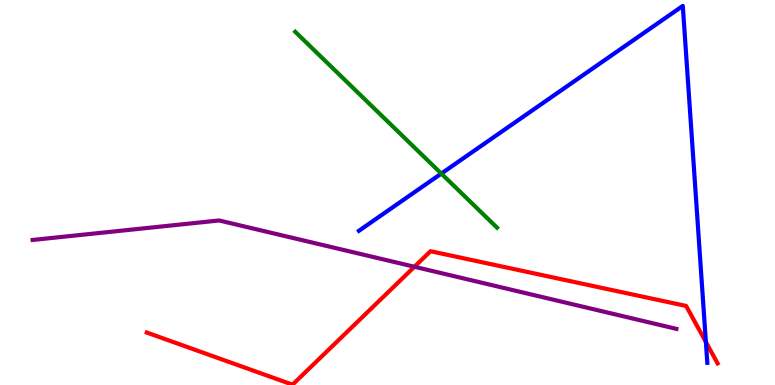[{'lines': ['blue', 'red'], 'intersections': [{'x': 9.11, 'y': 1.12}]}, {'lines': ['green', 'red'], 'intersections': []}, {'lines': ['purple', 'red'], 'intersections': [{'x': 5.35, 'y': 3.07}]}, {'lines': ['blue', 'green'], 'intersections': [{'x': 5.69, 'y': 5.49}]}, {'lines': ['blue', 'purple'], 'intersections': []}, {'lines': ['green', 'purple'], 'intersections': []}]